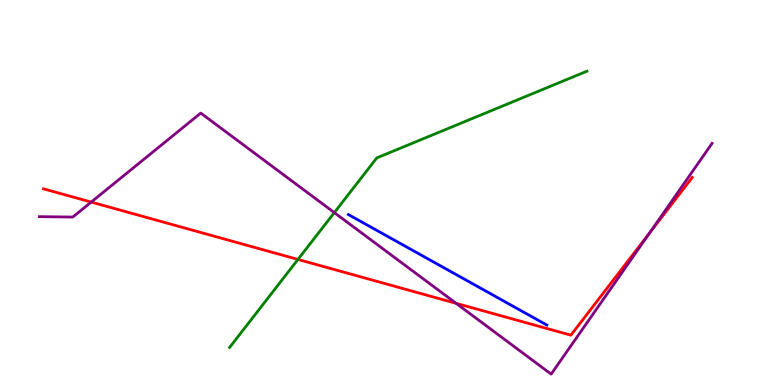[{'lines': ['blue', 'red'], 'intersections': []}, {'lines': ['green', 'red'], 'intersections': [{'x': 3.84, 'y': 3.26}]}, {'lines': ['purple', 'red'], 'intersections': [{'x': 1.18, 'y': 4.75}, {'x': 5.89, 'y': 2.12}, {'x': 8.39, 'y': 3.97}]}, {'lines': ['blue', 'green'], 'intersections': []}, {'lines': ['blue', 'purple'], 'intersections': []}, {'lines': ['green', 'purple'], 'intersections': [{'x': 4.31, 'y': 4.48}]}]